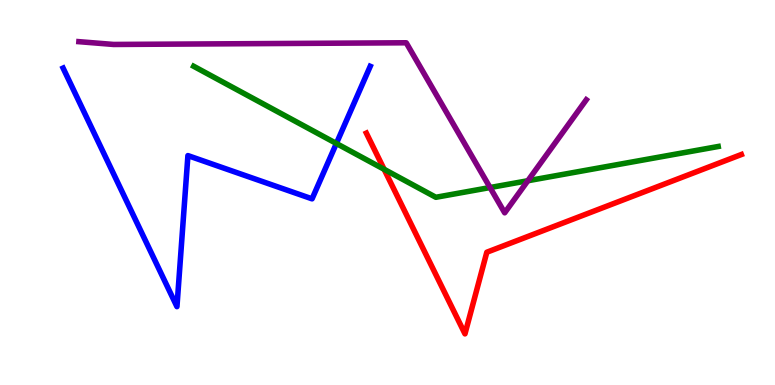[{'lines': ['blue', 'red'], 'intersections': []}, {'lines': ['green', 'red'], 'intersections': [{'x': 4.96, 'y': 5.6}]}, {'lines': ['purple', 'red'], 'intersections': []}, {'lines': ['blue', 'green'], 'intersections': [{'x': 4.34, 'y': 6.27}]}, {'lines': ['blue', 'purple'], 'intersections': []}, {'lines': ['green', 'purple'], 'intersections': [{'x': 6.32, 'y': 5.13}, {'x': 6.81, 'y': 5.31}]}]